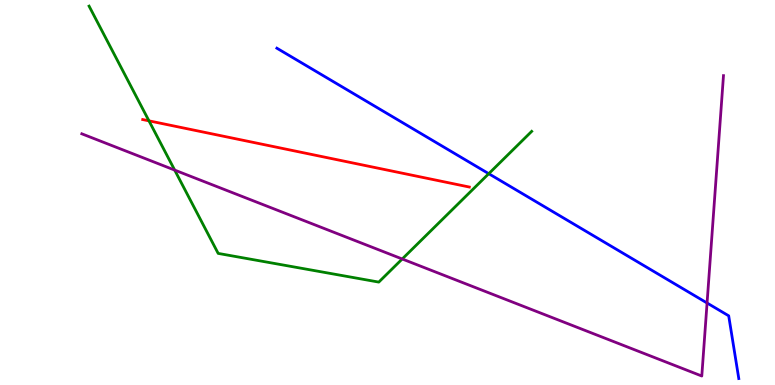[{'lines': ['blue', 'red'], 'intersections': []}, {'lines': ['green', 'red'], 'intersections': [{'x': 1.92, 'y': 6.86}]}, {'lines': ['purple', 'red'], 'intersections': []}, {'lines': ['blue', 'green'], 'intersections': [{'x': 6.31, 'y': 5.49}]}, {'lines': ['blue', 'purple'], 'intersections': [{'x': 9.12, 'y': 2.13}]}, {'lines': ['green', 'purple'], 'intersections': [{'x': 2.25, 'y': 5.58}, {'x': 5.19, 'y': 3.27}]}]